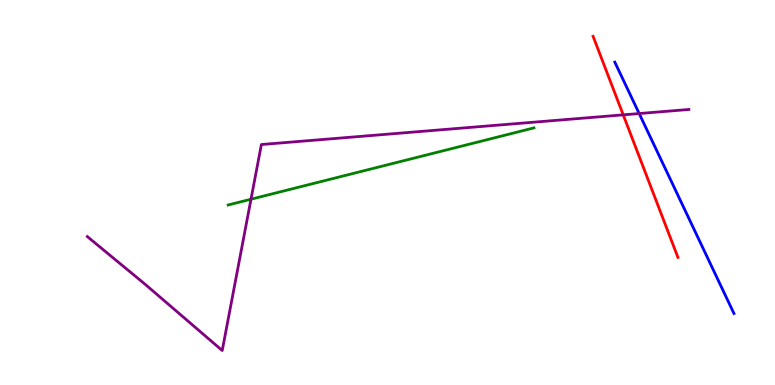[{'lines': ['blue', 'red'], 'intersections': []}, {'lines': ['green', 'red'], 'intersections': []}, {'lines': ['purple', 'red'], 'intersections': [{'x': 8.04, 'y': 7.02}]}, {'lines': ['blue', 'green'], 'intersections': []}, {'lines': ['blue', 'purple'], 'intersections': [{'x': 8.25, 'y': 7.05}]}, {'lines': ['green', 'purple'], 'intersections': [{'x': 3.24, 'y': 4.83}]}]